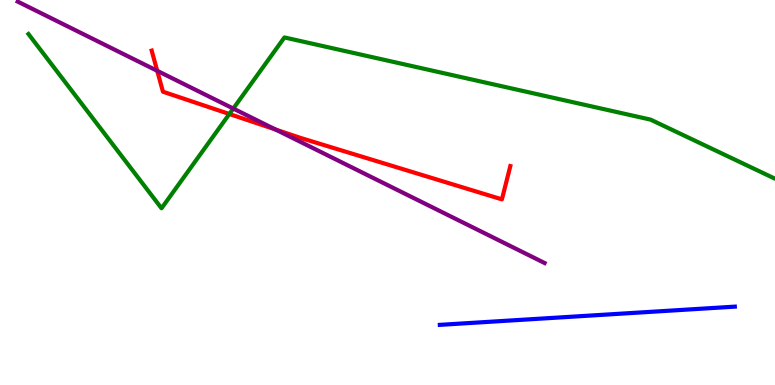[{'lines': ['blue', 'red'], 'intersections': []}, {'lines': ['green', 'red'], 'intersections': [{'x': 2.96, 'y': 7.04}]}, {'lines': ['purple', 'red'], 'intersections': [{'x': 2.03, 'y': 8.16}, {'x': 3.56, 'y': 6.64}]}, {'lines': ['blue', 'green'], 'intersections': []}, {'lines': ['blue', 'purple'], 'intersections': []}, {'lines': ['green', 'purple'], 'intersections': [{'x': 3.01, 'y': 7.18}]}]